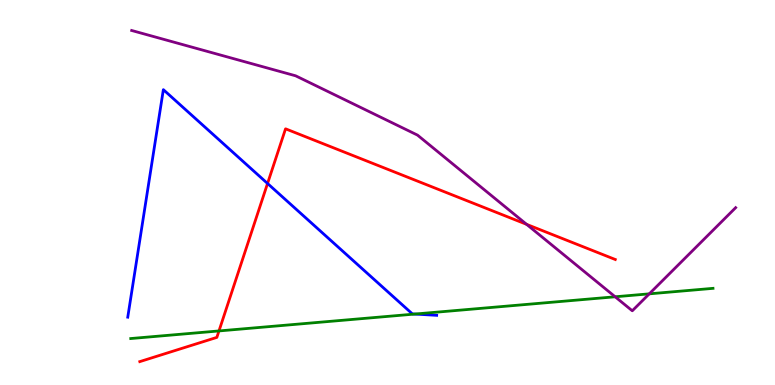[{'lines': ['blue', 'red'], 'intersections': [{'x': 3.45, 'y': 5.23}]}, {'lines': ['green', 'red'], 'intersections': [{'x': 2.83, 'y': 1.4}]}, {'lines': ['purple', 'red'], 'intersections': [{'x': 6.79, 'y': 4.17}]}, {'lines': ['blue', 'green'], 'intersections': [{'x': 5.35, 'y': 1.84}]}, {'lines': ['blue', 'purple'], 'intersections': []}, {'lines': ['green', 'purple'], 'intersections': [{'x': 7.94, 'y': 2.29}, {'x': 8.38, 'y': 2.37}]}]